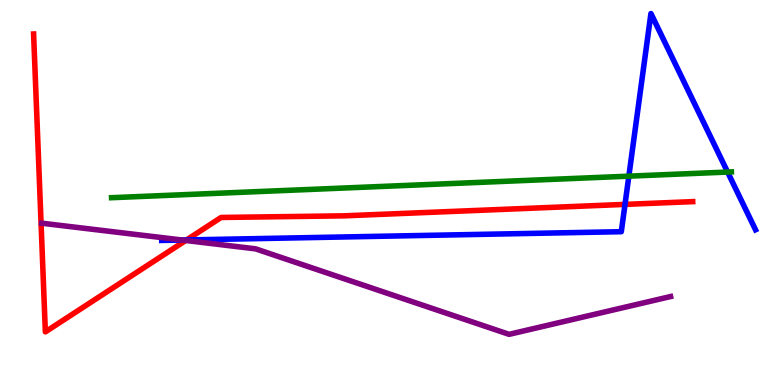[{'lines': ['blue', 'red'], 'intersections': [{'x': 2.41, 'y': 3.77}, {'x': 8.06, 'y': 4.69}]}, {'lines': ['green', 'red'], 'intersections': []}, {'lines': ['purple', 'red'], 'intersections': [{'x': 2.4, 'y': 3.75}]}, {'lines': ['blue', 'green'], 'intersections': [{'x': 8.11, 'y': 5.42}, {'x': 9.39, 'y': 5.53}]}, {'lines': ['blue', 'purple'], 'intersections': [{'x': 2.35, 'y': 3.77}]}, {'lines': ['green', 'purple'], 'intersections': []}]